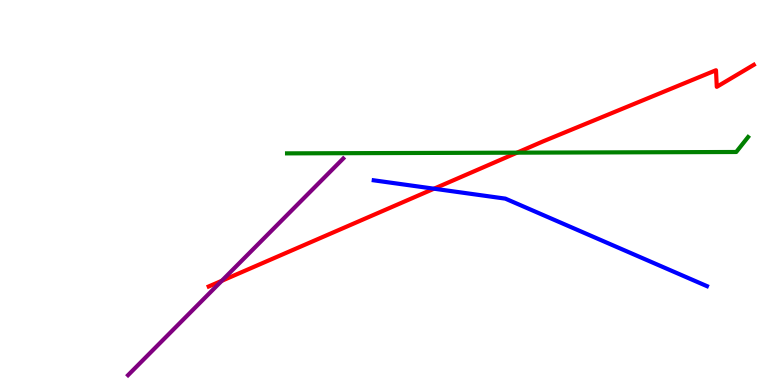[{'lines': ['blue', 'red'], 'intersections': [{'x': 5.6, 'y': 5.1}]}, {'lines': ['green', 'red'], 'intersections': [{'x': 6.67, 'y': 6.03}]}, {'lines': ['purple', 'red'], 'intersections': [{'x': 2.86, 'y': 2.71}]}, {'lines': ['blue', 'green'], 'intersections': []}, {'lines': ['blue', 'purple'], 'intersections': []}, {'lines': ['green', 'purple'], 'intersections': []}]